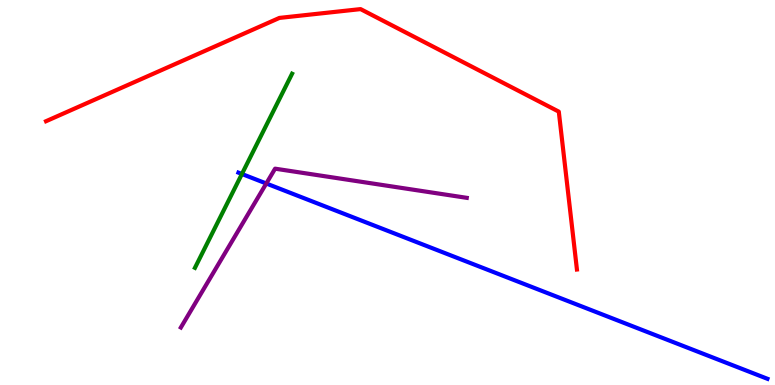[{'lines': ['blue', 'red'], 'intersections': []}, {'lines': ['green', 'red'], 'intersections': []}, {'lines': ['purple', 'red'], 'intersections': []}, {'lines': ['blue', 'green'], 'intersections': [{'x': 3.12, 'y': 5.48}]}, {'lines': ['blue', 'purple'], 'intersections': [{'x': 3.44, 'y': 5.23}]}, {'lines': ['green', 'purple'], 'intersections': []}]